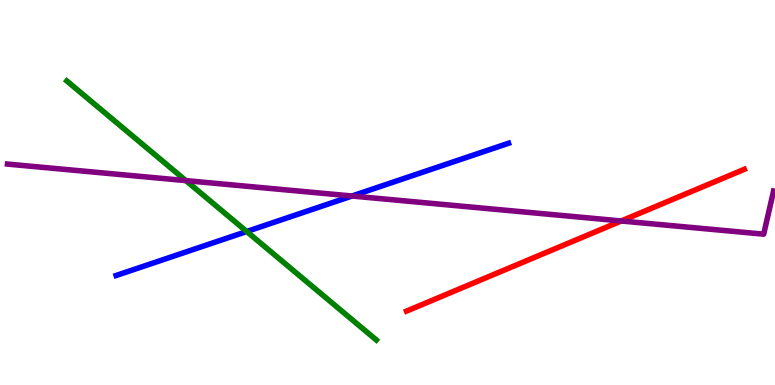[{'lines': ['blue', 'red'], 'intersections': []}, {'lines': ['green', 'red'], 'intersections': []}, {'lines': ['purple', 'red'], 'intersections': [{'x': 8.02, 'y': 4.26}]}, {'lines': ['blue', 'green'], 'intersections': [{'x': 3.18, 'y': 3.99}]}, {'lines': ['blue', 'purple'], 'intersections': [{'x': 4.54, 'y': 4.91}]}, {'lines': ['green', 'purple'], 'intersections': [{'x': 2.4, 'y': 5.31}]}]